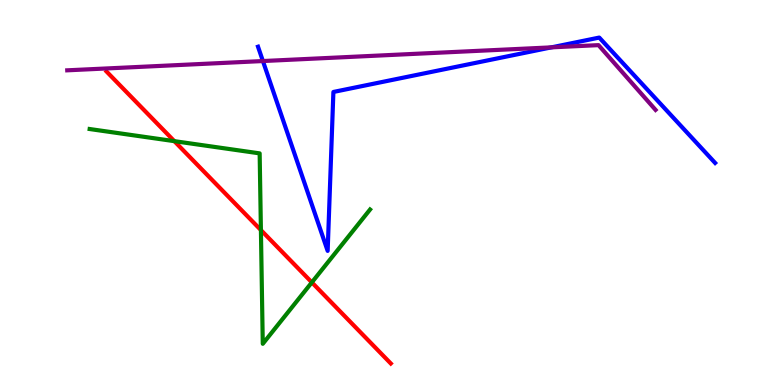[{'lines': ['blue', 'red'], 'intersections': []}, {'lines': ['green', 'red'], 'intersections': [{'x': 2.25, 'y': 6.33}, {'x': 3.37, 'y': 4.02}, {'x': 4.02, 'y': 2.67}]}, {'lines': ['purple', 'red'], 'intersections': []}, {'lines': ['blue', 'green'], 'intersections': []}, {'lines': ['blue', 'purple'], 'intersections': [{'x': 3.39, 'y': 8.41}, {'x': 7.11, 'y': 8.77}]}, {'lines': ['green', 'purple'], 'intersections': []}]